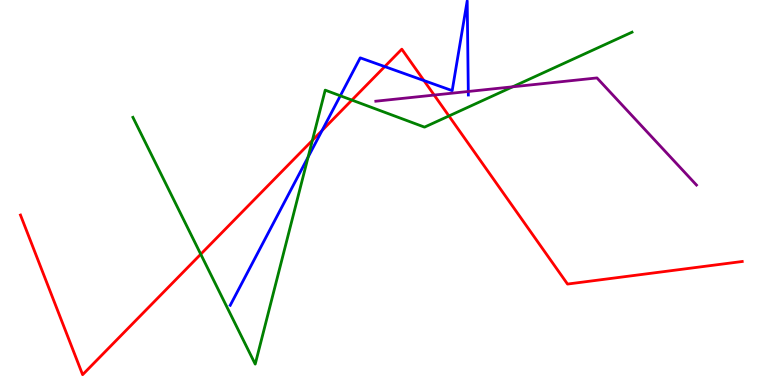[{'lines': ['blue', 'red'], 'intersections': [{'x': 4.16, 'y': 6.61}, {'x': 4.96, 'y': 8.27}, {'x': 5.47, 'y': 7.91}]}, {'lines': ['green', 'red'], 'intersections': [{'x': 2.59, 'y': 3.4}, {'x': 4.03, 'y': 6.35}, {'x': 4.54, 'y': 7.4}, {'x': 5.79, 'y': 6.99}]}, {'lines': ['purple', 'red'], 'intersections': [{'x': 5.6, 'y': 7.53}]}, {'lines': ['blue', 'green'], 'intersections': [{'x': 3.98, 'y': 5.92}, {'x': 4.39, 'y': 7.51}]}, {'lines': ['blue', 'purple'], 'intersections': [{'x': 6.04, 'y': 7.62}]}, {'lines': ['green', 'purple'], 'intersections': [{'x': 6.61, 'y': 7.75}]}]